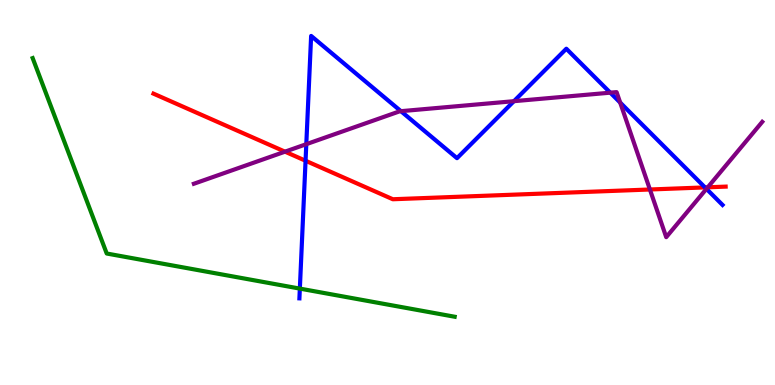[{'lines': ['blue', 'red'], 'intersections': [{'x': 3.94, 'y': 5.82}, {'x': 9.1, 'y': 5.13}]}, {'lines': ['green', 'red'], 'intersections': []}, {'lines': ['purple', 'red'], 'intersections': [{'x': 3.68, 'y': 6.06}, {'x': 8.39, 'y': 5.08}, {'x': 9.13, 'y': 5.14}]}, {'lines': ['blue', 'green'], 'intersections': [{'x': 3.87, 'y': 2.5}]}, {'lines': ['blue', 'purple'], 'intersections': [{'x': 3.95, 'y': 6.26}, {'x': 5.17, 'y': 7.11}, {'x': 6.63, 'y': 7.37}, {'x': 7.87, 'y': 7.59}, {'x': 8.0, 'y': 7.34}, {'x': 9.12, 'y': 5.09}]}, {'lines': ['green', 'purple'], 'intersections': []}]